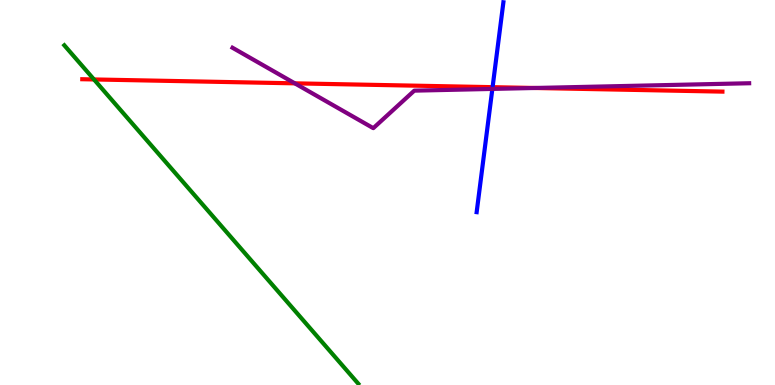[{'lines': ['blue', 'red'], 'intersections': [{'x': 6.36, 'y': 7.74}]}, {'lines': ['green', 'red'], 'intersections': [{'x': 1.21, 'y': 7.94}]}, {'lines': ['purple', 'red'], 'intersections': [{'x': 3.8, 'y': 7.84}, {'x': 6.9, 'y': 7.71}]}, {'lines': ['blue', 'green'], 'intersections': []}, {'lines': ['blue', 'purple'], 'intersections': [{'x': 6.35, 'y': 7.69}]}, {'lines': ['green', 'purple'], 'intersections': []}]